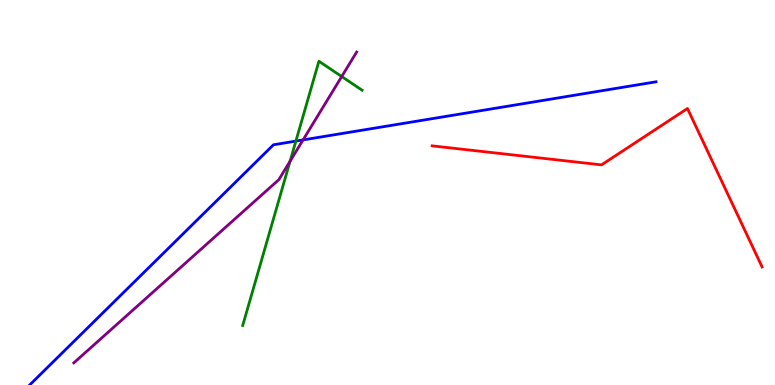[{'lines': ['blue', 'red'], 'intersections': []}, {'lines': ['green', 'red'], 'intersections': []}, {'lines': ['purple', 'red'], 'intersections': []}, {'lines': ['blue', 'green'], 'intersections': [{'x': 3.82, 'y': 6.34}]}, {'lines': ['blue', 'purple'], 'intersections': [{'x': 3.91, 'y': 6.37}]}, {'lines': ['green', 'purple'], 'intersections': [{'x': 3.74, 'y': 5.81}, {'x': 4.41, 'y': 8.01}]}]